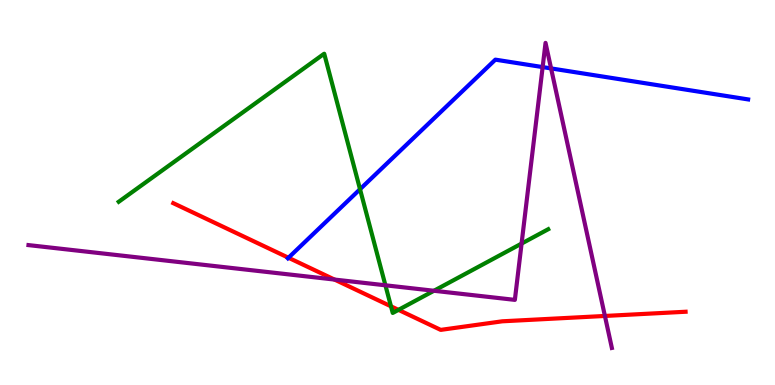[{'lines': ['blue', 'red'], 'intersections': [{'x': 3.72, 'y': 3.31}]}, {'lines': ['green', 'red'], 'intersections': [{'x': 5.04, 'y': 2.04}, {'x': 5.14, 'y': 1.95}]}, {'lines': ['purple', 'red'], 'intersections': [{'x': 4.32, 'y': 2.74}, {'x': 7.81, 'y': 1.79}]}, {'lines': ['blue', 'green'], 'intersections': [{'x': 4.65, 'y': 5.09}]}, {'lines': ['blue', 'purple'], 'intersections': [{'x': 7.0, 'y': 8.26}, {'x': 7.11, 'y': 8.22}]}, {'lines': ['green', 'purple'], 'intersections': [{'x': 4.97, 'y': 2.59}, {'x': 5.6, 'y': 2.45}, {'x': 6.73, 'y': 3.67}]}]